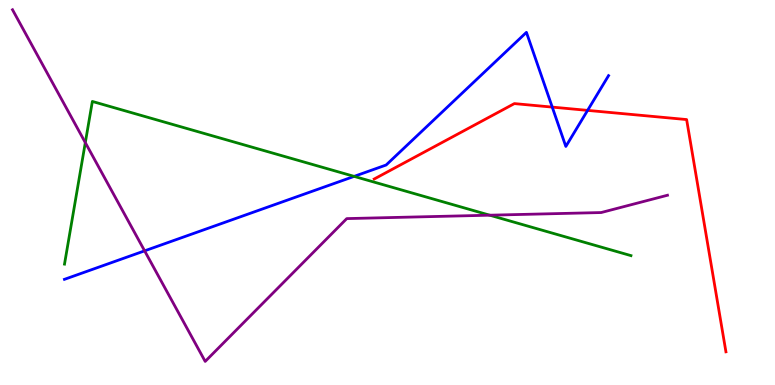[{'lines': ['blue', 'red'], 'intersections': [{'x': 7.13, 'y': 7.22}, {'x': 7.58, 'y': 7.13}]}, {'lines': ['green', 'red'], 'intersections': []}, {'lines': ['purple', 'red'], 'intersections': []}, {'lines': ['blue', 'green'], 'intersections': [{'x': 4.57, 'y': 5.42}]}, {'lines': ['blue', 'purple'], 'intersections': [{'x': 1.87, 'y': 3.48}]}, {'lines': ['green', 'purple'], 'intersections': [{'x': 1.1, 'y': 6.3}, {'x': 6.32, 'y': 4.41}]}]